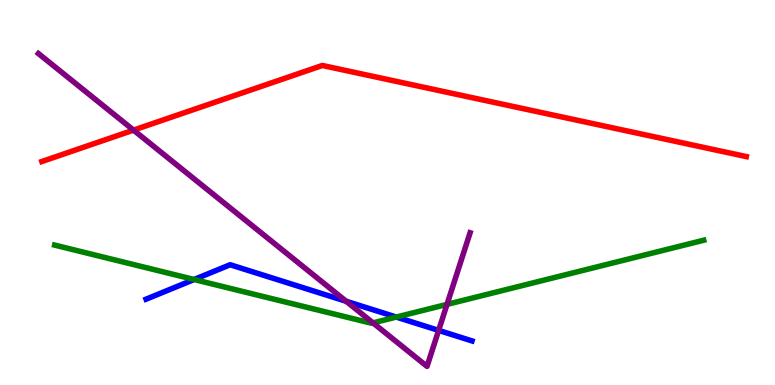[{'lines': ['blue', 'red'], 'intersections': []}, {'lines': ['green', 'red'], 'intersections': []}, {'lines': ['purple', 'red'], 'intersections': [{'x': 1.72, 'y': 6.62}]}, {'lines': ['blue', 'green'], 'intersections': [{'x': 2.51, 'y': 2.74}, {'x': 5.11, 'y': 1.76}]}, {'lines': ['blue', 'purple'], 'intersections': [{'x': 4.47, 'y': 2.17}, {'x': 5.66, 'y': 1.42}]}, {'lines': ['green', 'purple'], 'intersections': [{'x': 4.81, 'y': 1.61}, {'x': 5.77, 'y': 2.09}]}]